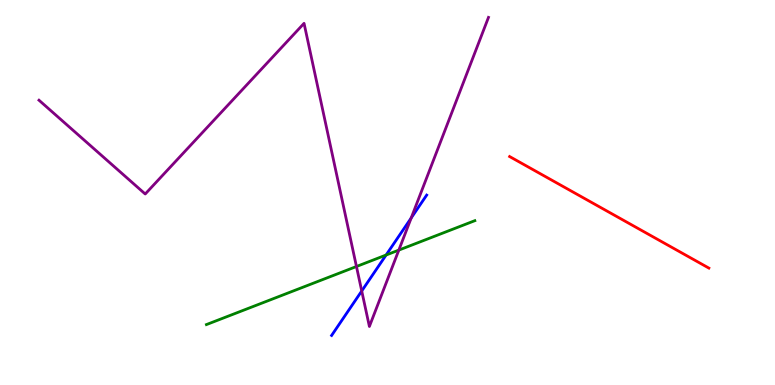[{'lines': ['blue', 'red'], 'intersections': []}, {'lines': ['green', 'red'], 'intersections': []}, {'lines': ['purple', 'red'], 'intersections': []}, {'lines': ['blue', 'green'], 'intersections': [{'x': 4.98, 'y': 3.38}]}, {'lines': ['blue', 'purple'], 'intersections': [{'x': 4.67, 'y': 2.44}, {'x': 5.31, 'y': 4.34}]}, {'lines': ['green', 'purple'], 'intersections': [{'x': 4.6, 'y': 3.08}, {'x': 5.15, 'y': 3.5}]}]